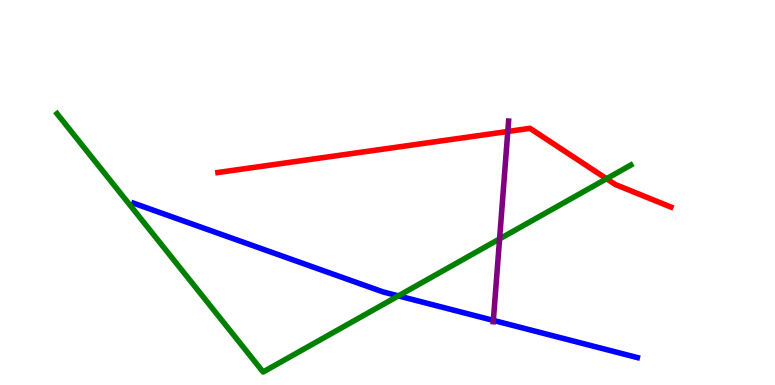[{'lines': ['blue', 'red'], 'intersections': []}, {'lines': ['green', 'red'], 'intersections': [{'x': 7.83, 'y': 5.36}]}, {'lines': ['purple', 'red'], 'intersections': [{'x': 6.55, 'y': 6.59}]}, {'lines': ['blue', 'green'], 'intersections': [{'x': 5.14, 'y': 2.32}]}, {'lines': ['blue', 'purple'], 'intersections': [{'x': 6.37, 'y': 1.68}]}, {'lines': ['green', 'purple'], 'intersections': [{'x': 6.45, 'y': 3.79}]}]